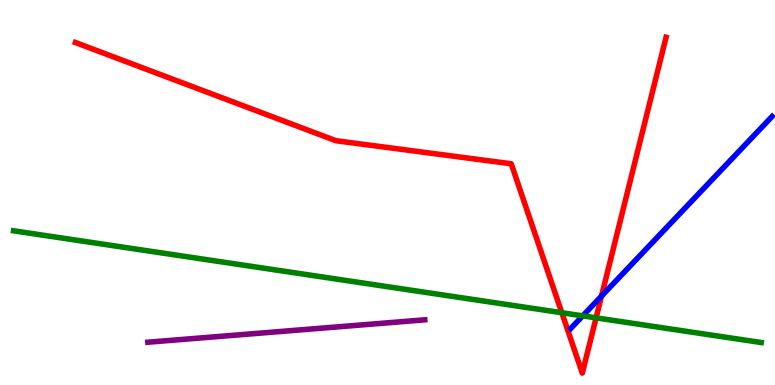[{'lines': ['blue', 'red'], 'intersections': [{'x': 7.76, 'y': 2.31}]}, {'lines': ['green', 'red'], 'intersections': [{'x': 7.25, 'y': 1.88}, {'x': 7.69, 'y': 1.74}]}, {'lines': ['purple', 'red'], 'intersections': []}, {'lines': ['blue', 'green'], 'intersections': [{'x': 7.52, 'y': 1.8}]}, {'lines': ['blue', 'purple'], 'intersections': []}, {'lines': ['green', 'purple'], 'intersections': []}]